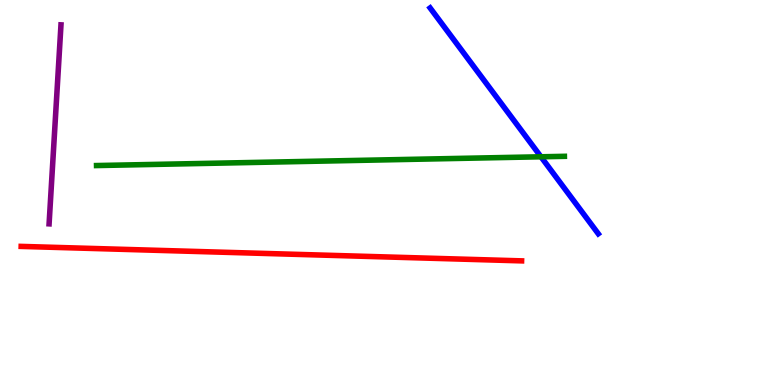[{'lines': ['blue', 'red'], 'intersections': []}, {'lines': ['green', 'red'], 'intersections': []}, {'lines': ['purple', 'red'], 'intersections': []}, {'lines': ['blue', 'green'], 'intersections': [{'x': 6.98, 'y': 5.93}]}, {'lines': ['blue', 'purple'], 'intersections': []}, {'lines': ['green', 'purple'], 'intersections': []}]